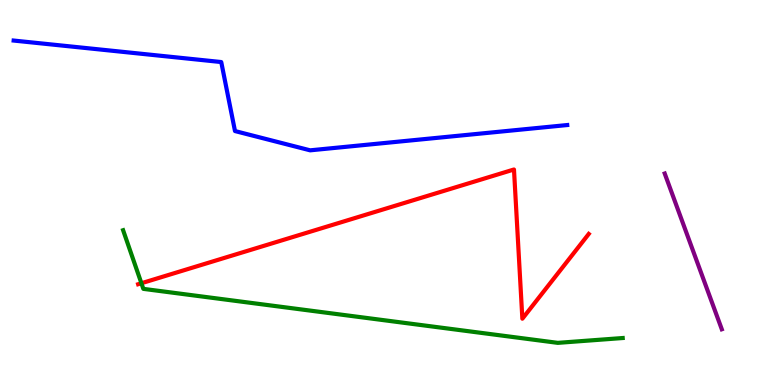[{'lines': ['blue', 'red'], 'intersections': []}, {'lines': ['green', 'red'], 'intersections': [{'x': 1.82, 'y': 2.64}]}, {'lines': ['purple', 'red'], 'intersections': []}, {'lines': ['blue', 'green'], 'intersections': []}, {'lines': ['blue', 'purple'], 'intersections': []}, {'lines': ['green', 'purple'], 'intersections': []}]